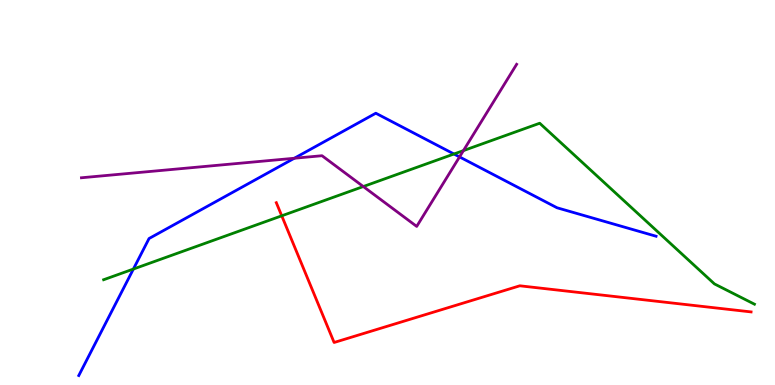[{'lines': ['blue', 'red'], 'intersections': []}, {'lines': ['green', 'red'], 'intersections': [{'x': 3.64, 'y': 4.39}]}, {'lines': ['purple', 'red'], 'intersections': []}, {'lines': ['blue', 'green'], 'intersections': [{'x': 1.72, 'y': 3.01}, {'x': 5.86, 'y': 6.0}]}, {'lines': ['blue', 'purple'], 'intersections': [{'x': 3.8, 'y': 5.89}, {'x': 5.93, 'y': 5.92}]}, {'lines': ['green', 'purple'], 'intersections': [{'x': 4.69, 'y': 5.15}, {'x': 5.98, 'y': 6.09}]}]